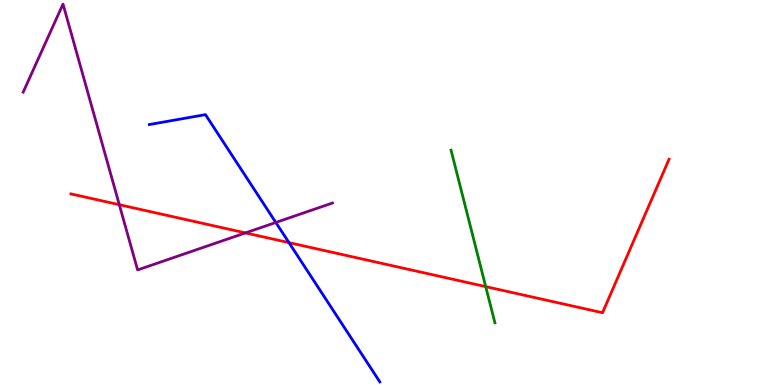[{'lines': ['blue', 'red'], 'intersections': [{'x': 3.73, 'y': 3.7}]}, {'lines': ['green', 'red'], 'intersections': [{'x': 6.27, 'y': 2.56}]}, {'lines': ['purple', 'red'], 'intersections': [{'x': 1.54, 'y': 4.68}, {'x': 3.17, 'y': 3.95}]}, {'lines': ['blue', 'green'], 'intersections': []}, {'lines': ['blue', 'purple'], 'intersections': [{'x': 3.56, 'y': 4.22}]}, {'lines': ['green', 'purple'], 'intersections': []}]